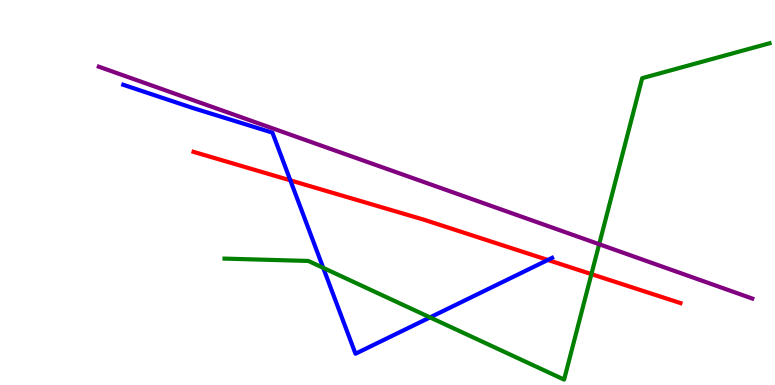[{'lines': ['blue', 'red'], 'intersections': [{'x': 3.75, 'y': 5.32}, {'x': 7.07, 'y': 3.25}]}, {'lines': ['green', 'red'], 'intersections': [{'x': 7.63, 'y': 2.88}]}, {'lines': ['purple', 'red'], 'intersections': []}, {'lines': ['blue', 'green'], 'intersections': [{'x': 4.17, 'y': 3.04}, {'x': 5.55, 'y': 1.76}]}, {'lines': ['blue', 'purple'], 'intersections': []}, {'lines': ['green', 'purple'], 'intersections': [{'x': 7.73, 'y': 3.66}]}]